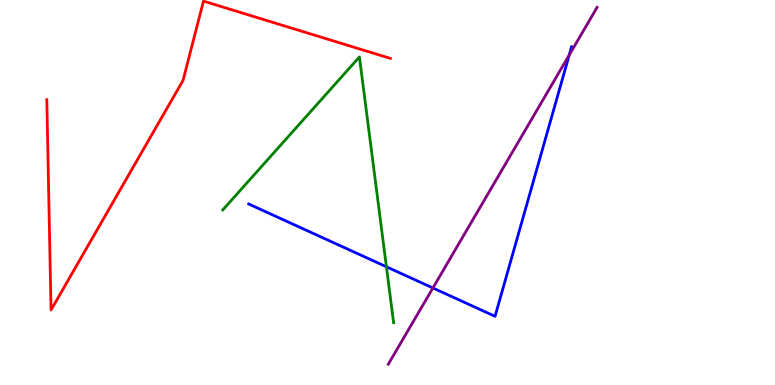[{'lines': ['blue', 'red'], 'intersections': []}, {'lines': ['green', 'red'], 'intersections': []}, {'lines': ['purple', 'red'], 'intersections': []}, {'lines': ['blue', 'green'], 'intersections': [{'x': 4.99, 'y': 3.07}]}, {'lines': ['blue', 'purple'], 'intersections': [{'x': 5.59, 'y': 2.52}, {'x': 7.34, 'y': 8.57}]}, {'lines': ['green', 'purple'], 'intersections': []}]